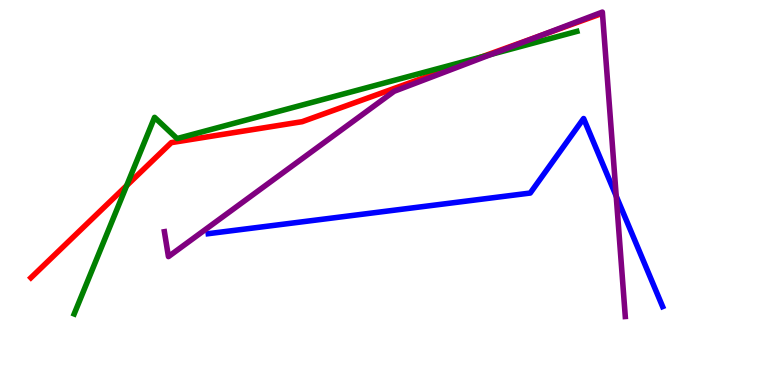[{'lines': ['blue', 'red'], 'intersections': []}, {'lines': ['green', 'red'], 'intersections': [{'x': 1.63, 'y': 5.18}, {'x': 6.21, 'y': 8.52}]}, {'lines': ['purple', 'red'], 'intersections': [{'x': 6.95, 'y': 9.06}]}, {'lines': ['blue', 'green'], 'intersections': []}, {'lines': ['blue', 'purple'], 'intersections': [{'x': 7.95, 'y': 4.91}]}, {'lines': ['green', 'purple'], 'intersections': [{'x': 6.34, 'y': 8.59}]}]